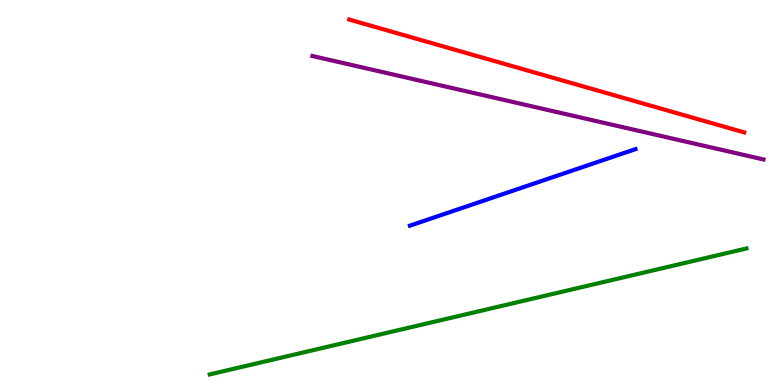[{'lines': ['blue', 'red'], 'intersections': []}, {'lines': ['green', 'red'], 'intersections': []}, {'lines': ['purple', 'red'], 'intersections': []}, {'lines': ['blue', 'green'], 'intersections': []}, {'lines': ['blue', 'purple'], 'intersections': []}, {'lines': ['green', 'purple'], 'intersections': []}]